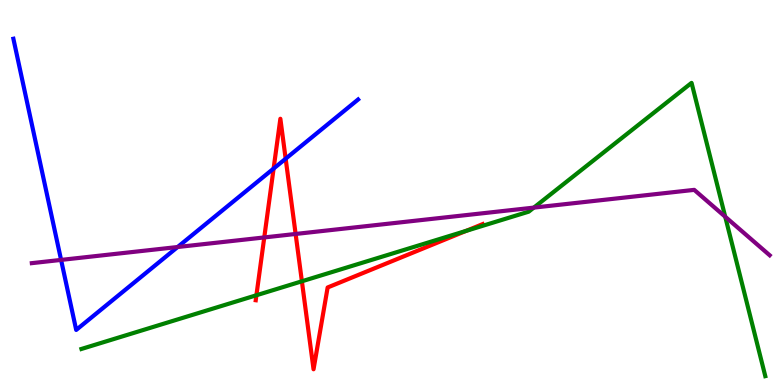[{'lines': ['blue', 'red'], 'intersections': [{'x': 3.53, 'y': 5.62}, {'x': 3.69, 'y': 5.88}]}, {'lines': ['green', 'red'], 'intersections': [{'x': 3.31, 'y': 2.33}, {'x': 3.9, 'y': 2.69}, {'x': 6.02, 'y': 4.0}]}, {'lines': ['purple', 'red'], 'intersections': [{'x': 3.41, 'y': 3.83}, {'x': 3.81, 'y': 3.92}]}, {'lines': ['blue', 'green'], 'intersections': []}, {'lines': ['blue', 'purple'], 'intersections': [{'x': 0.788, 'y': 3.25}, {'x': 2.29, 'y': 3.58}]}, {'lines': ['green', 'purple'], 'intersections': [{'x': 6.89, 'y': 4.61}, {'x': 9.36, 'y': 4.37}]}]